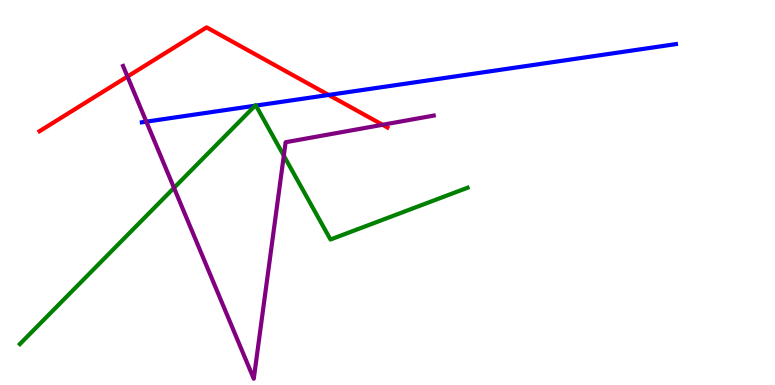[{'lines': ['blue', 'red'], 'intersections': [{'x': 4.24, 'y': 7.53}]}, {'lines': ['green', 'red'], 'intersections': []}, {'lines': ['purple', 'red'], 'intersections': [{'x': 1.64, 'y': 8.01}, {'x': 4.94, 'y': 6.76}]}, {'lines': ['blue', 'green'], 'intersections': [{'x': 3.29, 'y': 7.25}, {'x': 3.3, 'y': 7.26}]}, {'lines': ['blue', 'purple'], 'intersections': [{'x': 1.89, 'y': 6.84}]}, {'lines': ['green', 'purple'], 'intersections': [{'x': 2.25, 'y': 5.12}, {'x': 3.66, 'y': 5.96}]}]